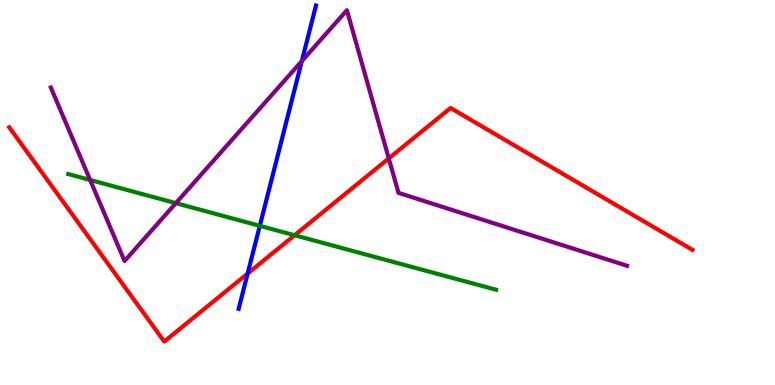[{'lines': ['blue', 'red'], 'intersections': [{'x': 3.2, 'y': 2.89}]}, {'lines': ['green', 'red'], 'intersections': [{'x': 3.8, 'y': 3.89}]}, {'lines': ['purple', 'red'], 'intersections': [{'x': 5.02, 'y': 5.89}]}, {'lines': ['blue', 'green'], 'intersections': [{'x': 3.35, 'y': 4.13}]}, {'lines': ['blue', 'purple'], 'intersections': [{'x': 3.89, 'y': 8.41}]}, {'lines': ['green', 'purple'], 'intersections': [{'x': 1.16, 'y': 5.33}, {'x': 2.27, 'y': 4.72}]}]